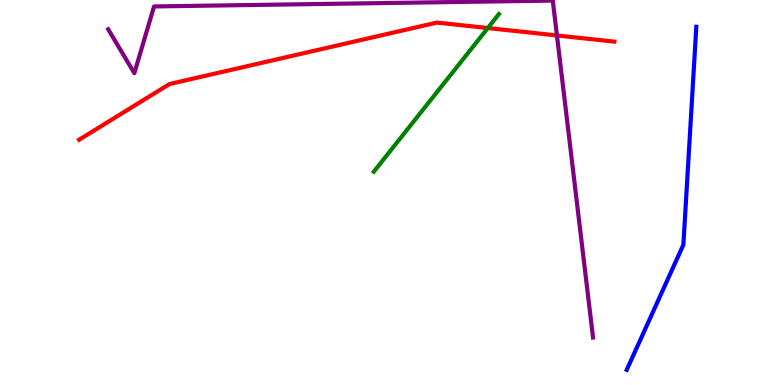[{'lines': ['blue', 'red'], 'intersections': []}, {'lines': ['green', 'red'], 'intersections': [{'x': 6.29, 'y': 9.27}]}, {'lines': ['purple', 'red'], 'intersections': [{'x': 7.19, 'y': 9.08}]}, {'lines': ['blue', 'green'], 'intersections': []}, {'lines': ['blue', 'purple'], 'intersections': []}, {'lines': ['green', 'purple'], 'intersections': []}]